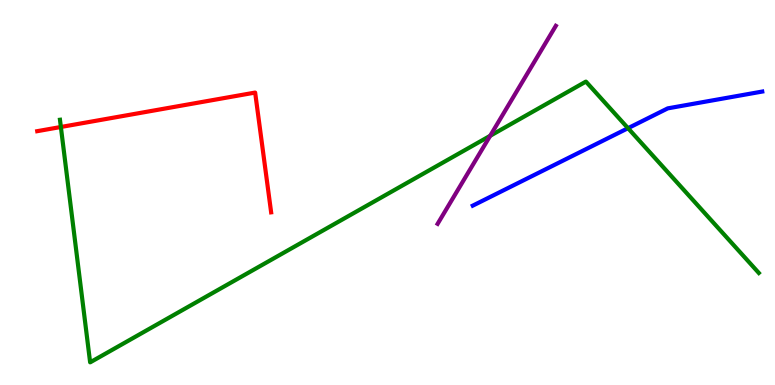[{'lines': ['blue', 'red'], 'intersections': []}, {'lines': ['green', 'red'], 'intersections': [{'x': 0.785, 'y': 6.7}]}, {'lines': ['purple', 'red'], 'intersections': []}, {'lines': ['blue', 'green'], 'intersections': [{'x': 8.1, 'y': 6.67}]}, {'lines': ['blue', 'purple'], 'intersections': []}, {'lines': ['green', 'purple'], 'intersections': [{'x': 6.32, 'y': 6.47}]}]